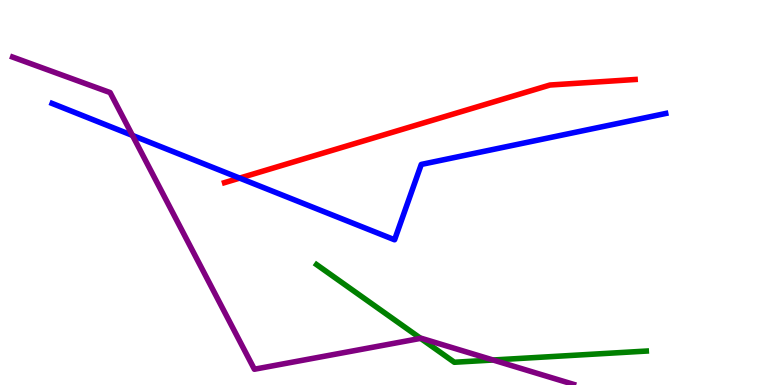[{'lines': ['blue', 'red'], 'intersections': [{'x': 3.09, 'y': 5.37}]}, {'lines': ['green', 'red'], 'intersections': []}, {'lines': ['purple', 'red'], 'intersections': []}, {'lines': ['blue', 'green'], 'intersections': []}, {'lines': ['blue', 'purple'], 'intersections': [{'x': 1.71, 'y': 6.48}]}, {'lines': ['green', 'purple'], 'intersections': [{'x': 5.43, 'y': 1.21}, {'x': 6.36, 'y': 0.649}]}]